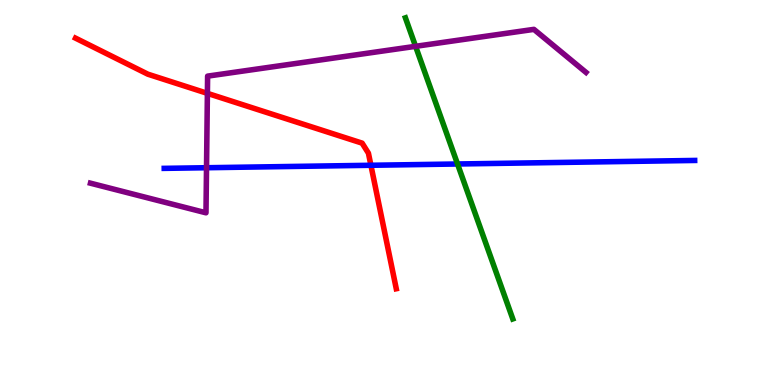[{'lines': ['blue', 'red'], 'intersections': [{'x': 4.79, 'y': 5.71}]}, {'lines': ['green', 'red'], 'intersections': []}, {'lines': ['purple', 'red'], 'intersections': [{'x': 2.68, 'y': 7.58}]}, {'lines': ['blue', 'green'], 'intersections': [{'x': 5.9, 'y': 5.74}]}, {'lines': ['blue', 'purple'], 'intersections': [{'x': 2.66, 'y': 5.64}]}, {'lines': ['green', 'purple'], 'intersections': [{'x': 5.36, 'y': 8.8}]}]